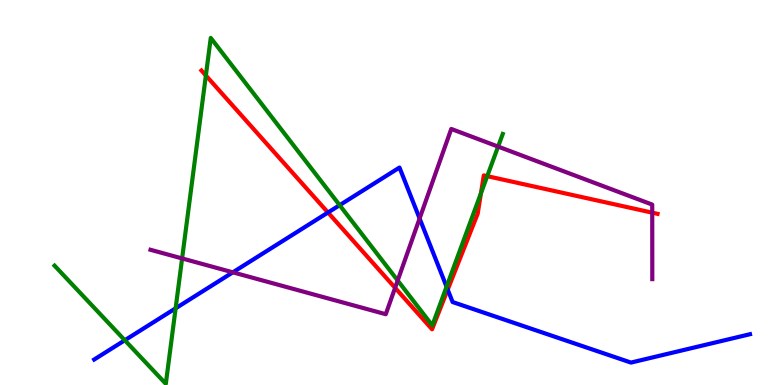[{'lines': ['blue', 'red'], 'intersections': [{'x': 4.23, 'y': 4.48}, {'x': 5.78, 'y': 2.48}]}, {'lines': ['green', 'red'], 'intersections': [{'x': 2.66, 'y': 8.04}, {'x': 6.21, 'y': 4.98}, {'x': 6.29, 'y': 5.42}]}, {'lines': ['purple', 'red'], 'intersections': [{'x': 5.1, 'y': 2.52}, {'x': 8.42, 'y': 4.48}]}, {'lines': ['blue', 'green'], 'intersections': [{'x': 1.61, 'y': 1.16}, {'x': 2.27, 'y': 1.99}, {'x': 4.38, 'y': 4.67}, {'x': 5.76, 'y': 2.55}]}, {'lines': ['blue', 'purple'], 'intersections': [{'x': 3.0, 'y': 2.93}, {'x': 5.41, 'y': 4.33}]}, {'lines': ['green', 'purple'], 'intersections': [{'x': 2.35, 'y': 3.29}, {'x': 5.13, 'y': 2.71}, {'x': 6.43, 'y': 6.19}]}]